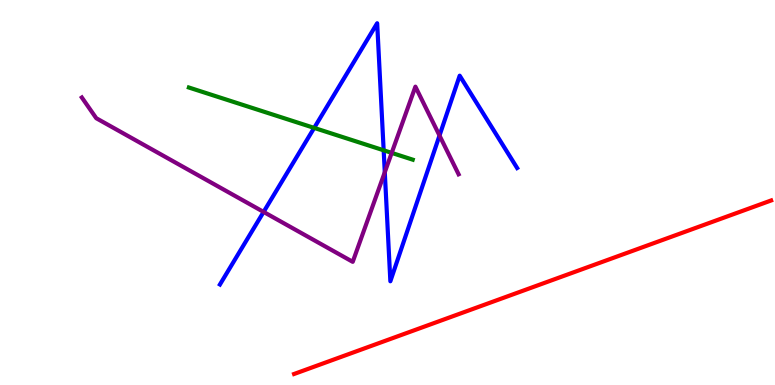[{'lines': ['blue', 'red'], 'intersections': []}, {'lines': ['green', 'red'], 'intersections': []}, {'lines': ['purple', 'red'], 'intersections': []}, {'lines': ['blue', 'green'], 'intersections': [{'x': 4.05, 'y': 6.68}, {'x': 4.95, 'y': 6.1}]}, {'lines': ['blue', 'purple'], 'intersections': [{'x': 3.4, 'y': 4.5}, {'x': 4.96, 'y': 5.53}, {'x': 5.67, 'y': 6.48}]}, {'lines': ['green', 'purple'], 'intersections': [{'x': 5.05, 'y': 6.03}]}]